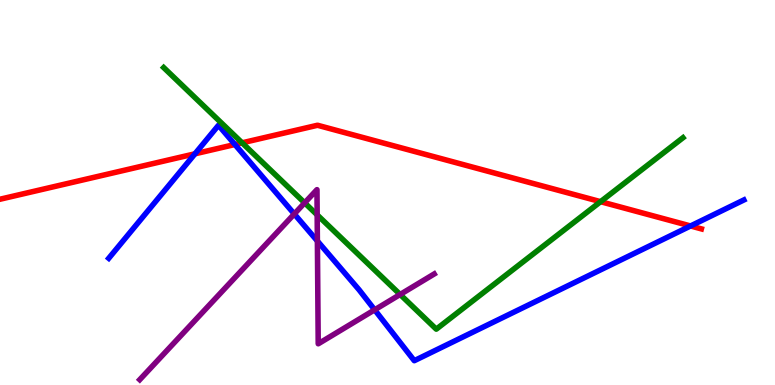[{'lines': ['blue', 'red'], 'intersections': [{'x': 2.52, 'y': 6.0}, {'x': 3.03, 'y': 6.25}, {'x': 8.91, 'y': 4.13}]}, {'lines': ['green', 'red'], 'intersections': [{'x': 3.12, 'y': 6.29}, {'x': 7.75, 'y': 4.76}]}, {'lines': ['purple', 'red'], 'intersections': []}, {'lines': ['blue', 'green'], 'intersections': []}, {'lines': ['blue', 'purple'], 'intersections': [{'x': 3.8, 'y': 4.44}, {'x': 4.1, 'y': 3.74}, {'x': 4.83, 'y': 1.95}]}, {'lines': ['green', 'purple'], 'intersections': [{'x': 3.93, 'y': 4.73}, {'x': 4.09, 'y': 4.42}, {'x': 5.16, 'y': 2.35}]}]